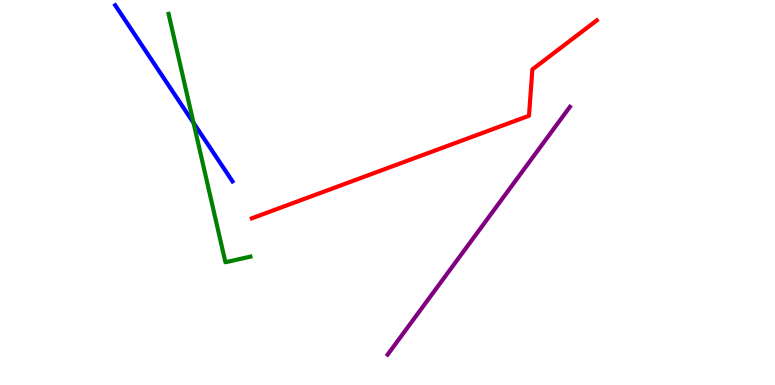[{'lines': ['blue', 'red'], 'intersections': []}, {'lines': ['green', 'red'], 'intersections': []}, {'lines': ['purple', 'red'], 'intersections': []}, {'lines': ['blue', 'green'], 'intersections': [{'x': 2.5, 'y': 6.81}]}, {'lines': ['blue', 'purple'], 'intersections': []}, {'lines': ['green', 'purple'], 'intersections': []}]